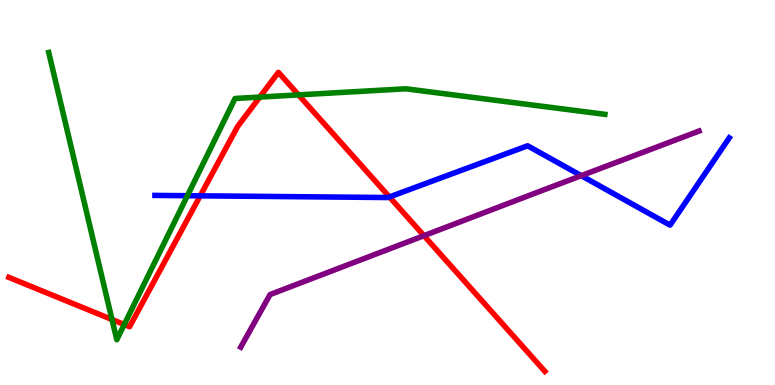[{'lines': ['blue', 'red'], 'intersections': [{'x': 2.58, 'y': 4.91}, {'x': 5.02, 'y': 4.88}]}, {'lines': ['green', 'red'], 'intersections': [{'x': 1.45, 'y': 1.7}, {'x': 1.6, 'y': 1.57}, {'x': 3.35, 'y': 7.48}, {'x': 3.85, 'y': 7.54}]}, {'lines': ['purple', 'red'], 'intersections': [{'x': 5.47, 'y': 3.88}]}, {'lines': ['blue', 'green'], 'intersections': [{'x': 2.42, 'y': 4.92}]}, {'lines': ['blue', 'purple'], 'intersections': [{'x': 7.5, 'y': 5.44}]}, {'lines': ['green', 'purple'], 'intersections': []}]